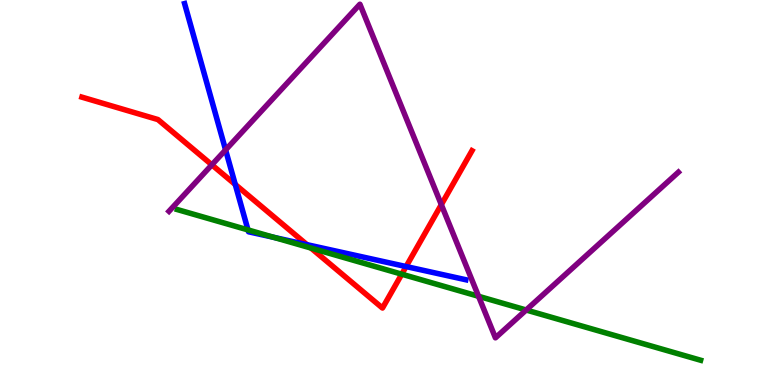[{'lines': ['blue', 'red'], 'intersections': [{'x': 3.04, 'y': 5.21}, {'x': 3.96, 'y': 3.64}, {'x': 5.24, 'y': 3.08}]}, {'lines': ['green', 'red'], 'intersections': [{'x': 4.01, 'y': 3.56}, {'x': 5.18, 'y': 2.88}]}, {'lines': ['purple', 'red'], 'intersections': [{'x': 2.73, 'y': 5.72}, {'x': 5.69, 'y': 4.68}]}, {'lines': ['blue', 'green'], 'intersections': [{'x': 3.2, 'y': 4.03}, {'x': 3.53, 'y': 3.83}]}, {'lines': ['blue', 'purple'], 'intersections': [{'x': 2.91, 'y': 6.11}]}, {'lines': ['green', 'purple'], 'intersections': [{'x': 6.17, 'y': 2.3}, {'x': 6.79, 'y': 1.95}]}]